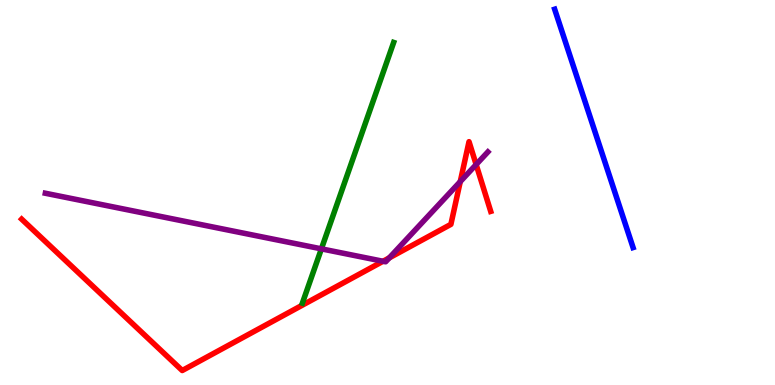[{'lines': ['blue', 'red'], 'intersections': []}, {'lines': ['green', 'red'], 'intersections': []}, {'lines': ['purple', 'red'], 'intersections': [{'x': 4.94, 'y': 3.21}, {'x': 5.02, 'y': 3.3}, {'x': 5.94, 'y': 5.28}, {'x': 6.14, 'y': 5.73}]}, {'lines': ['blue', 'green'], 'intersections': []}, {'lines': ['blue', 'purple'], 'intersections': []}, {'lines': ['green', 'purple'], 'intersections': [{'x': 4.15, 'y': 3.54}]}]